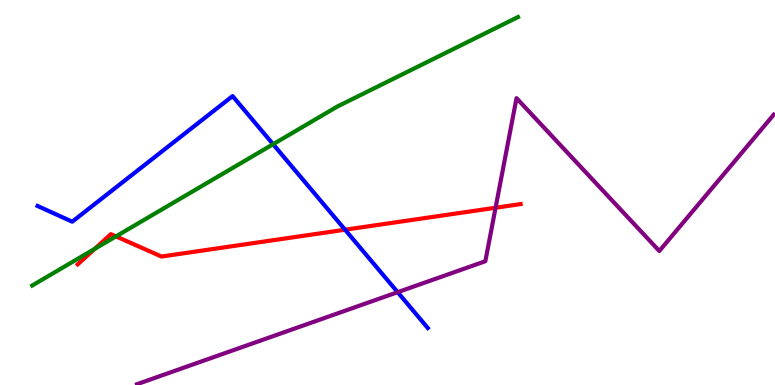[{'lines': ['blue', 'red'], 'intersections': [{'x': 4.45, 'y': 4.03}]}, {'lines': ['green', 'red'], 'intersections': [{'x': 1.22, 'y': 3.54}, {'x': 1.5, 'y': 3.86}]}, {'lines': ['purple', 'red'], 'intersections': [{'x': 6.39, 'y': 4.6}]}, {'lines': ['blue', 'green'], 'intersections': [{'x': 3.52, 'y': 6.25}]}, {'lines': ['blue', 'purple'], 'intersections': [{'x': 5.13, 'y': 2.41}]}, {'lines': ['green', 'purple'], 'intersections': []}]